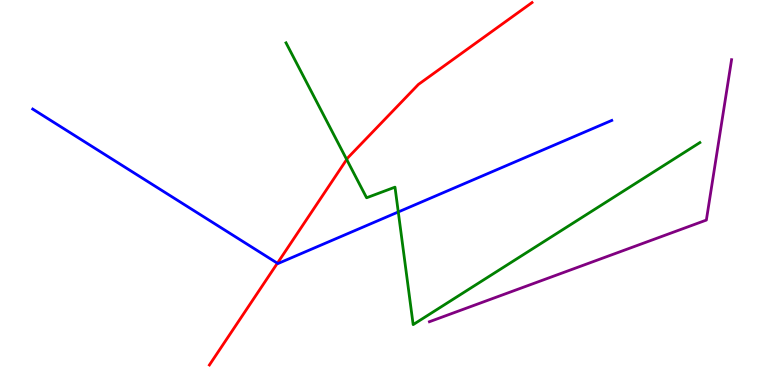[{'lines': ['blue', 'red'], 'intersections': [{'x': 3.58, 'y': 3.16}]}, {'lines': ['green', 'red'], 'intersections': [{'x': 4.47, 'y': 5.86}]}, {'lines': ['purple', 'red'], 'intersections': []}, {'lines': ['blue', 'green'], 'intersections': [{'x': 5.14, 'y': 4.49}]}, {'lines': ['blue', 'purple'], 'intersections': []}, {'lines': ['green', 'purple'], 'intersections': []}]